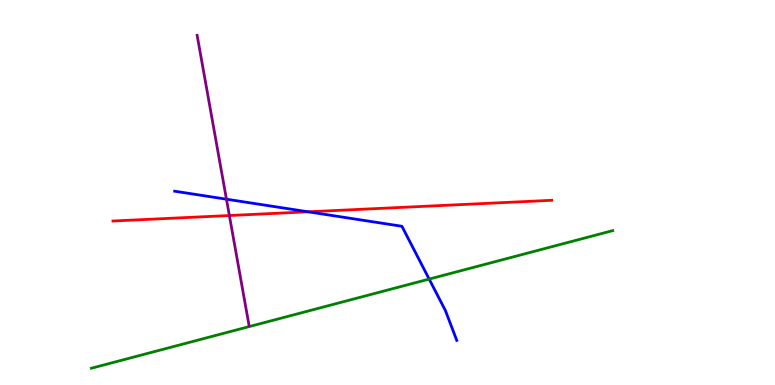[{'lines': ['blue', 'red'], 'intersections': [{'x': 3.98, 'y': 4.5}]}, {'lines': ['green', 'red'], 'intersections': []}, {'lines': ['purple', 'red'], 'intersections': [{'x': 2.96, 'y': 4.4}]}, {'lines': ['blue', 'green'], 'intersections': [{'x': 5.54, 'y': 2.75}]}, {'lines': ['blue', 'purple'], 'intersections': [{'x': 2.92, 'y': 4.83}]}, {'lines': ['green', 'purple'], 'intersections': []}]